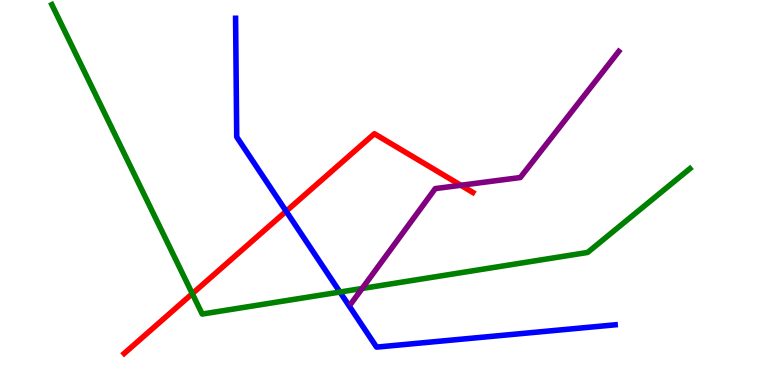[{'lines': ['blue', 'red'], 'intersections': [{'x': 3.69, 'y': 4.51}]}, {'lines': ['green', 'red'], 'intersections': [{'x': 2.48, 'y': 2.37}]}, {'lines': ['purple', 'red'], 'intersections': [{'x': 5.95, 'y': 5.19}]}, {'lines': ['blue', 'green'], 'intersections': [{'x': 4.39, 'y': 2.41}]}, {'lines': ['blue', 'purple'], 'intersections': []}, {'lines': ['green', 'purple'], 'intersections': [{'x': 4.67, 'y': 2.51}]}]